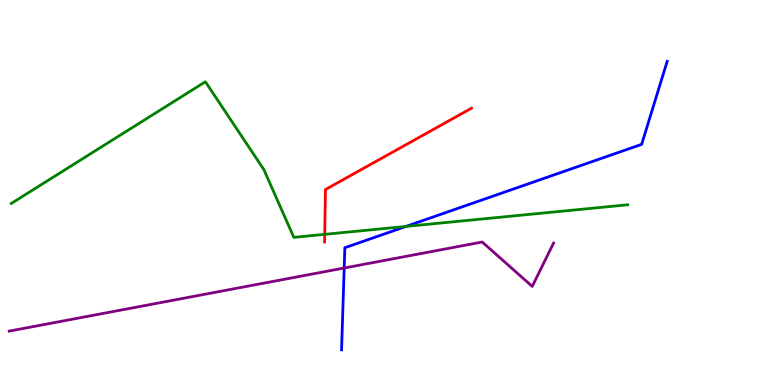[{'lines': ['blue', 'red'], 'intersections': []}, {'lines': ['green', 'red'], 'intersections': [{'x': 4.19, 'y': 3.91}]}, {'lines': ['purple', 'red'], 'intersections': []}, {'lines': ['blue', 'green'], 'intersections': [{'x': 5.24, 'y': 4.12}]}, {'lines': ['blue', 'purple'], 'intersections': [{'x': 4.44, 'y': 3.04}]}, {'lines': ['green', 'purple'], 'intersections': []}]